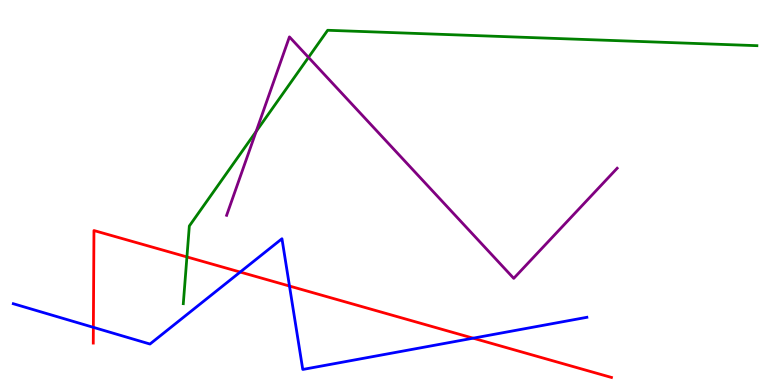[{'lines': ['blue', 'red'], 'intersections': [{'x': 1.2, 'y': 1.5}, {'x': 3.1, 'y': 2.93}, {'x': 3.74, 'y': 2.57}, {'x': 6.11, 'y': 1.22}]}, {'lines': ['green', 'red'], 'intersections': [{'x': 2.41, 'y': 3.33}]}, {'lines': ['purple', 'red'], 'intersections': []}, {'lines': ['blue', 'green'], 'intersections': []}, {'lines': ['blue', 'purple'], 'intersections': []}, {'lines': ['green', 'purple'], 'intersections': [{'x': 3.31, 'y': 6.59}, {'x': 3.98, 'y': 8.51}]}]